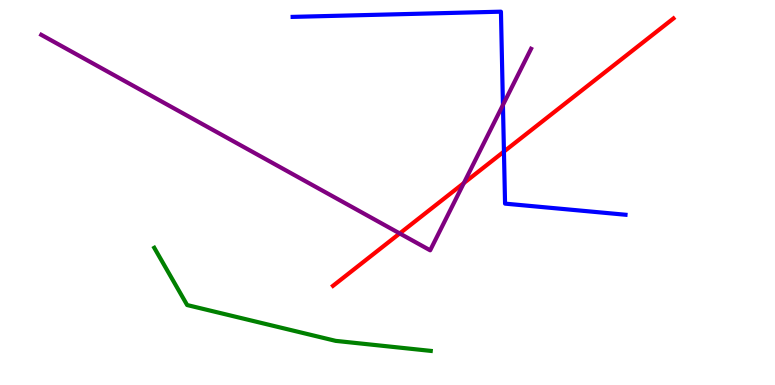[{'lines': ['blue', 'red'], 'intersections': [{'x': 6.5, 'y': 6.06}]}, {'lines': ['green', 'red'], 'intersections': []}, {'lines': ['purple', 'red'], 'intersections': [{'x': 5.16, 'y': 3.94}, {'x': 5.99, 'y': 5.25}]}, {'lines': ['blue', 'green'], 'intersections': []}, {'lines': ['blue', 'purple'], 'intersections': [{'x': 6.49, 'y': 7.27}]}, {'lines': ['green', 'purple'], 'intersections': []}]